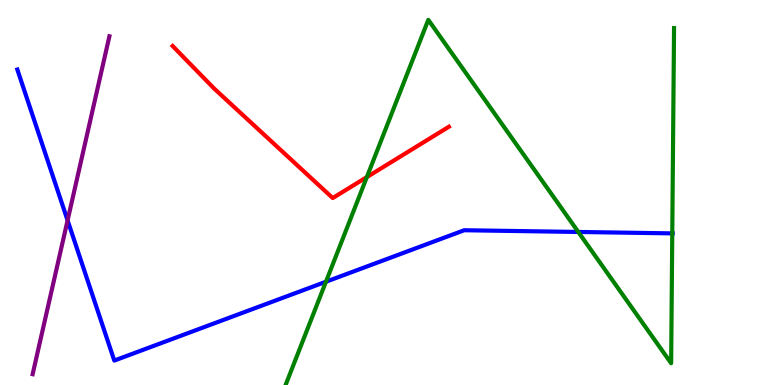[{'lines': ['blue', 'red'], 'intersections': []}, {'lines': ['green', 'red'], 'intersections': [{'x': 4.73, 'y': 5.4}]}, {'lines': ['purple', 'red'], 'intersections': []}, {'lines': ['blue', 'green'], 'intersections': [{'x': 4.21, 'y': 2.68}, {'x': 7.46, 'y': 3.98}, {'x': 8.67, 'y': 3.94}]}, {'lines': ['blue', 'purple'], 'intersections': [{'x': 0.872, 'y': 4.28}]}, {'lines': ['green', 'purple'], 'intersections': []}]